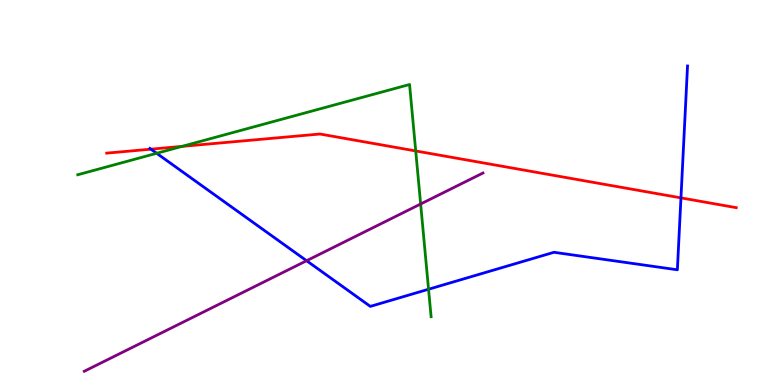[{'lines': ['blue', 'red'], 'intersections': [{'x': 1.95, 'y': 6.13}, {'x': 8.79, 'y': 4.86}]}, {'lines': ['green', 'red'], 'intersections': [{'x': 2.35, 'y': 6.2}, {'x': 5.36, 'y': 6.08}]}, {'lines': ['purple', 'red'], 'intersections': []}, {'lines': ['blue', 'green'], 'intersections': [{'x': 2.02, 'y': 6.02}, {'x': 5.53, 'y': 2.49}]}, {'lines': ['blue', 'purple'], 'intersections': [{'x': 3.96, 'y': 3.23}]}, {'lines': ['green', 'purple'], 'intersections': [{'x': 5.43, 'y': 4.7}]}]